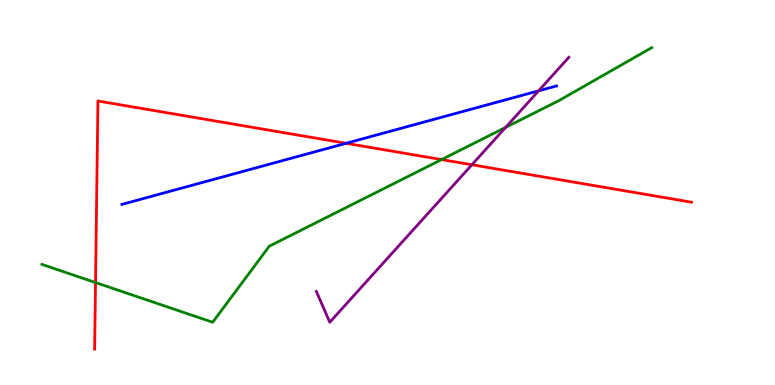[{'lines': ['blue', 'red'], 'intersections': [{'x': 4.47, 'y': 6.28}]}, {'lines': ['green', 'red'], 'intersections': [{'x': 1.23, 'y': 2.66}, {'x': 5.7, 'y': 5.86}]}, {'lines': ['purple', 'red'], 'intersections': [{'x': 6.09, 'y': 5.72}]}, {'lines': ['blue', 'green'], 'intersections': []}, {'lines': ['blue', 'purple'], 'intersections': [{'x': 6.95, 'y': 7.64}]}, {'lines': ['green', 'purple'], 'intersections': [{'x': 6.52, 'y': 6.69}]}]